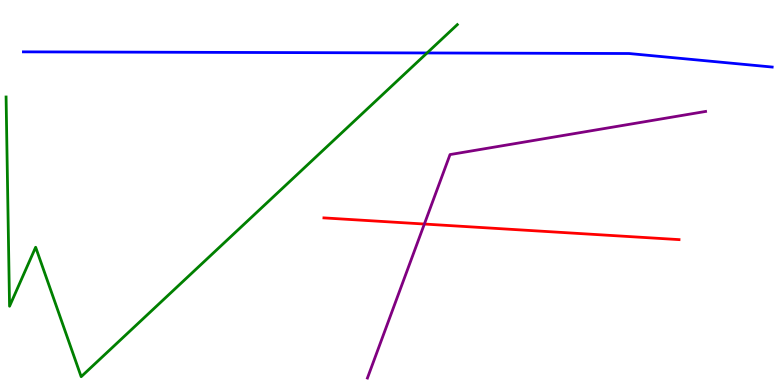[{'lines': ['blue', 'red'], 'intersections': []}, {'lines': ['green', 'red'], 'intersections': []}, {'lines': ['purple', 'red'], 'intersections': [{'x': 5.48, 'y': 4.18}]}, {'lines': ['blue', 'green'], 'intersections': [{'x': 5.51, 'y': 8.62}]}, {'lines': ['blue', 'purple'], 'intersections': []}, {'lines': ['green', 'purple'], 'intersections': []}]